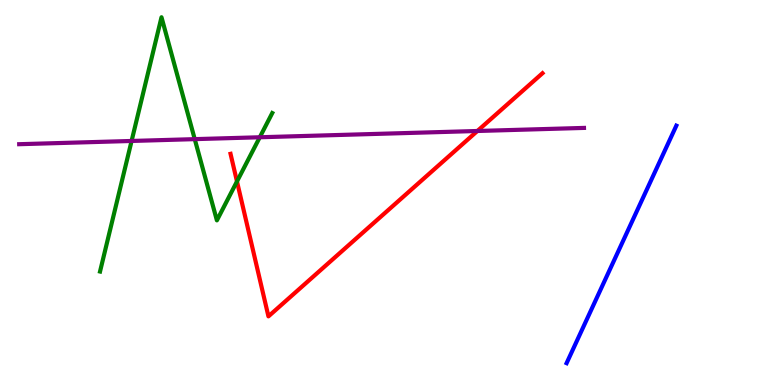[{'lines': ['blue', 'red'], 'intersections': []}, {'lines': ['green', 'red'], 'intersections': [{'x': 3.06, 'y': 5.29}]}, {'lines': ['purple', 'red'], 'intersections': [{'x': 6.16, 'y': 6.6}]}, {'lines': ['blue', 'green'], 'intersections': []}, {'lines': ['blue', 'purple'], 'intersections': []}, {'lines': ['green', 'purple'], 'intersections': [{'x': 1.7, 'y': 6.34}, {'x': 2.51, 'y': 6.39}, {'x': 3.35, 'y': 6.43}]}]